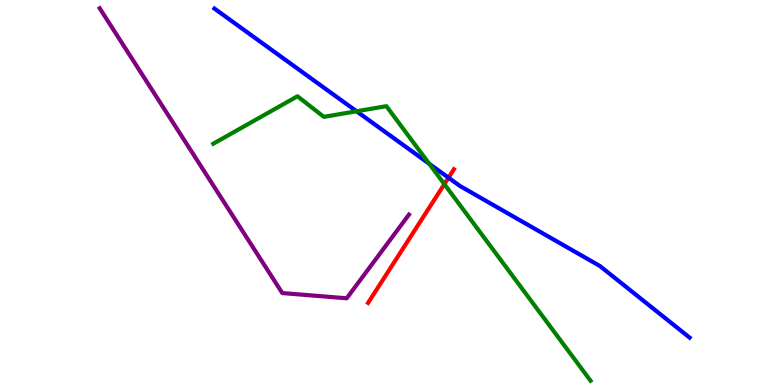[{'lines': ['blue', 'red'], 'intersections': [{'x': 5.79, 'y': 5.38}]}, {'lines': ['green', 'red'], 'intersections': [{'x': 5.73, 'y': 5.22}]}, {'lines': ['purple', 'red'], 'intersections': []}, {'lines': ['blue', 'green'], 'intersections': [{'x': 4.6, 'y': 7.11}, {'x': 5.54, 'y': 5.75}]}, {'lines': ['blue', 'purple'], 'intersections': []}, {'lines': ['green', 'purple'], 'intersections': []}]